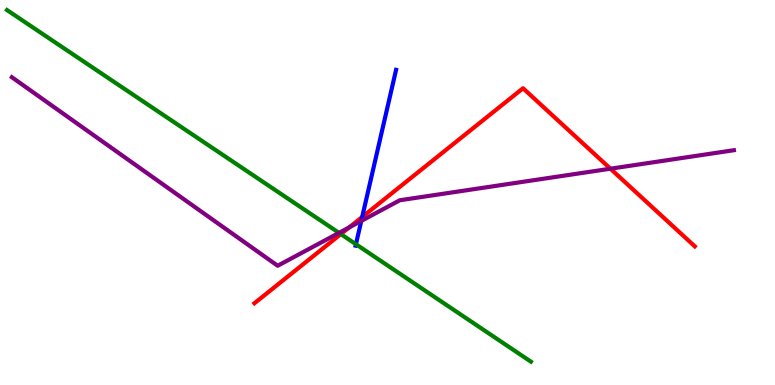[{'lines': ['blue', 'red'], 'intersections': [{'x': 4.67, 'y': 4.36}]}, {'lines': ['green', 'red'], 'intersections': [{'x': 4.4, 'y': 3.92}]}, {'lines': ['purple', 'red'], 'intersections': [{'x': 4.51, 'y': 4.09}, {'x': 7.88, 'y': 5.62}]}, {'lines': ['blue', 'green'], 'intersections': [{'x': 4.59, 'y': 3.66}]}, {'lines': ['blue', 'purple'], 'intersections': [{'x': 4.66, 'y': 4.26}]}, {'lines': ['green', 'purple'], 'intersections': [{'x': 4.37, 'y': 3.95}]}]